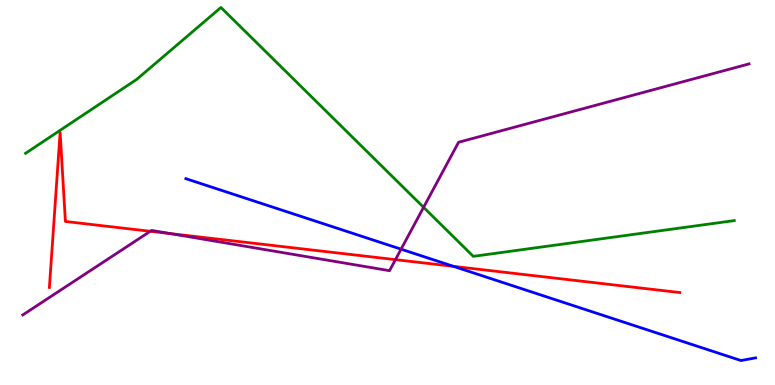[{'lines': ['blue', 'red'], 'intersections': [{'x': 5.85, 'y': 3.08}]}, {'lines': ['green', 'red'], 'intersections': []}, {'lines': ['purple', 'red'], 'intersections': [{'x': 1.94, 'y': 3.99}, {'x': 2.2, 'y': 3.93}, {'x': 5.1, 'y': 3.26}]}, {'lines': ['blue', 'green'], 'intersections': []}, {'lines': ['blue', 'purple'], 'intersections': [{'x': 5.18, 'y': 3.53}]}, {'lines': ['green', 'purple'], 'intersections': [{'x': 5.47, 'y': 4.61}]}]